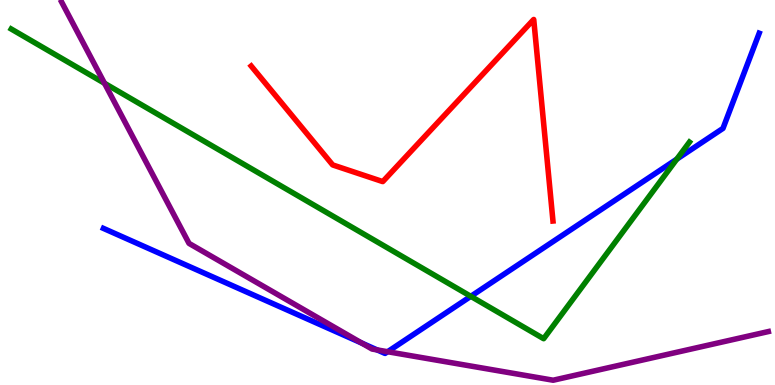[{'lines': ['blue', 'red'], 'intersections': []}, {'lines': ['green', 'red'], 'intersections': []}, {'lines': ['purple', 'red'], 'intersections': []}, {'lines': ['blue', 'green'], 'intersections': [{'x': 6.07, 'y': 2.3}, {'x': 8.73, 'y': 5.87}]}, {'lines': ['blue', 'purple'], 'intersections': [{'x': 4.67, 'y': 1.09}, {'x': 4.87, 'y': 0.911}, {'x': 5.0, 'y': 0.864}]}, {'lines': ['green', 'purple'], 'intersections': [{'x': 1.35, 'y': 7.84}]}]